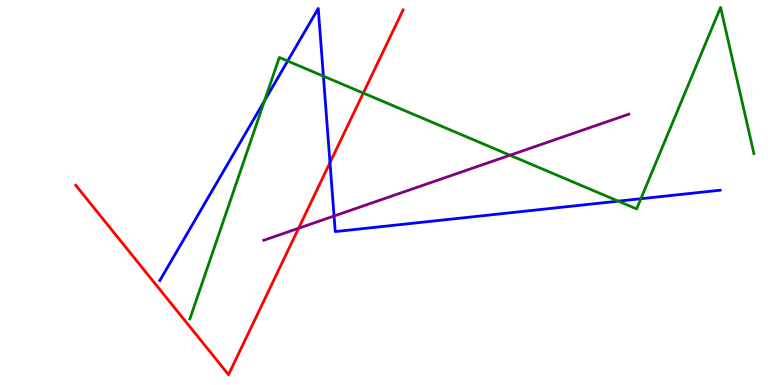[{'lines': ['blue', 'red'], 'intersections': [{'x': 4.26, 'y': 5.78}]}, {'lines': ['green', 'red'], 'intersections': [{'x': 4.69, 'y': 7.58}]}, {'lines': ['purple', 'red'], 'intersections': [{'x': 3.85, 'y': 4.07}]}, {'lines': ['blue', 'green'], 'intersections': [{'x': 3.41, 'y': 7.38}, {'x': 3.71, 'y': 8.42}, {'x': 4.17, 'y': 8.02}, {'x': 7.98, 'y': 4.78}, {'x': 8.27, 'y': 4.84}]}, {'lines': ['blue', 'purple'], 'intersections': [{'x': 4.31, 'y': 4.39}]}, {'lines': ['green', 'purple'], 'intersections': [{'x': 6.58, 'y': 5.97}]}]